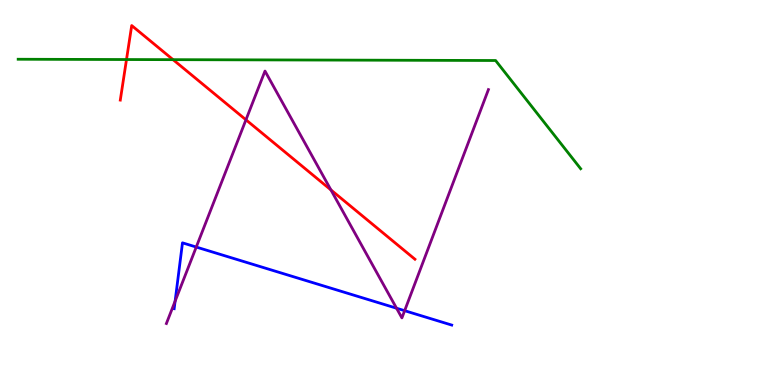[{'lines': ['blue', 'red'], 'intersections': []}, {'lines': ['green', 'red'], 'intersections': [{'x': 1.63, 'y': 8.45}, {'x': 2.23, 'y': 8.45}]}, {'lines': ['purple', 'red'], 'intersections': [{'x': 3.17, 'y': 6.89}, {'x': 4.27, 'y': 5.07}]}, {'lines': ['blue', 'green'], 'intersections': []}, {'lines': ['blue', 'purple'], 'intersections': [{'x': 2.26, 'y': 2.18}, {'x': 2.53, 'y': 3.58}, {'x': 5.12, 'y': 1.99}, {'x': 5.22, 'y': 1.93}]}, {'lines': ['green', 'purple'], 'intersections': []}]